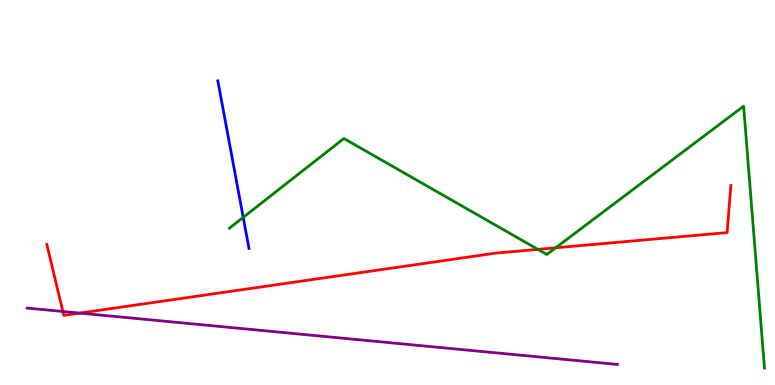[{'lines': ['blue', 'red'], 'intersections': []}, {'lines': ['green', 'red'], 'intersections': [{'x': 6.94, 'y': 3.52}, {'x': 7.17, 'y': 3.56}]}, {'lines': ['purple', 'red'], 'intersections': [{'x': 0.811, 'y': 1.91}, {'x': 1.03, 'y': 1.87}]}, {'lines': ['blue', 'green'], 'intersections': [{'x': 3.14, 'y': 4.35}]}, {'lines': ['blue', 'purple'], 'intersections': []}, {'lines': ['green', 'purple'], 'intersections': []}]